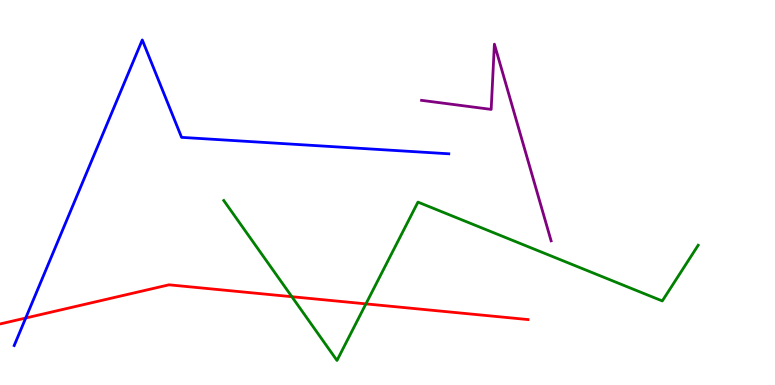[{'lines': ['blue', 'red'], 'intersections': [{'x': 0.332, 'y': 1.74}]}, {'lines': ['green', 'red'], 'intersections': [{'x': 3.77, 'y': 2.29}, {'x': 4.72, 'y': 2.11}]}, {'lines': ['purple', 'red'], 'intersections': []}, {'lines': ['blue', 'green'], 'intersections': []}, {'lines': ['blue', 'purple'], 'intersections': []}, {'lines': ['green', 'purple'], 'intersections': []}]